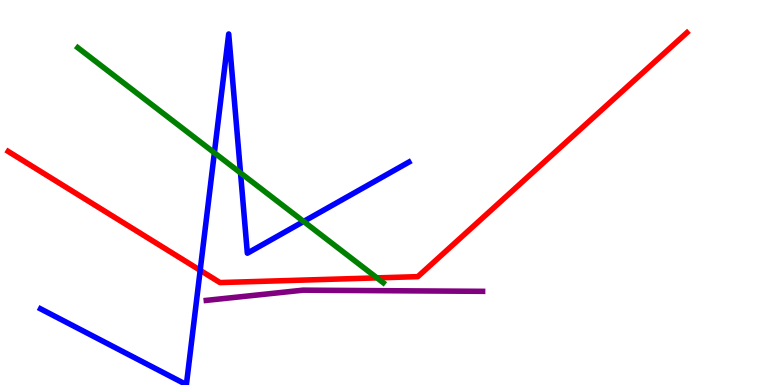[{'lines': ['blue', 'red'], 'intersections': [{'x': 2.58, 'y': 2.98}]}, {'lines': ['green', 'red'], 'intersections': [{'x': 4.86, 'y': 2.78}]}, {'lines': ['purple', 'red'], 'intersections': []}, {'lines': ['blue', 'green'], 'intersections': [{'x': 2.77, 'y': 6.03}, {'x': 3.1, 'y': 5.51}, {'x': 3.92, 'y': 4.25}]}, {'lines': ['blue', 'purple'], 'intersections': []}, {'lines': ['green', 'purple'], 'intersections': []}]